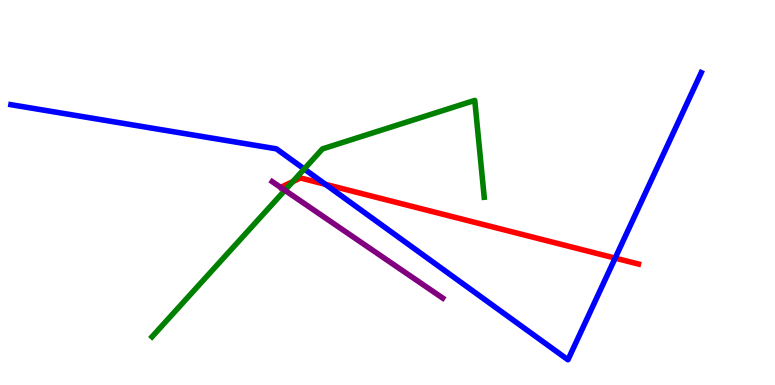[{'lines': ['blue', 'red'], 'intersections': [{'x': 4.2, 'y': 5.21}, {'x': 7.94, 'y': 3.3}]}, {'lines': ['green', 'red'], 'intersections': [{'x': 3.78, 'y': 5.28}]}, {'lines': ['purple', 'red'], 'intersections': []}, {'lines': ['blue', 'green'], 'intersections': [{'x': 3.93, 'y': 5.61}]}, {'lines': ['blue', 'purple'], 'intersections': []}, {'lines': ['green', 'purple'], 'intersections': [{'x': 3.68, 'y': 5.06}]}]